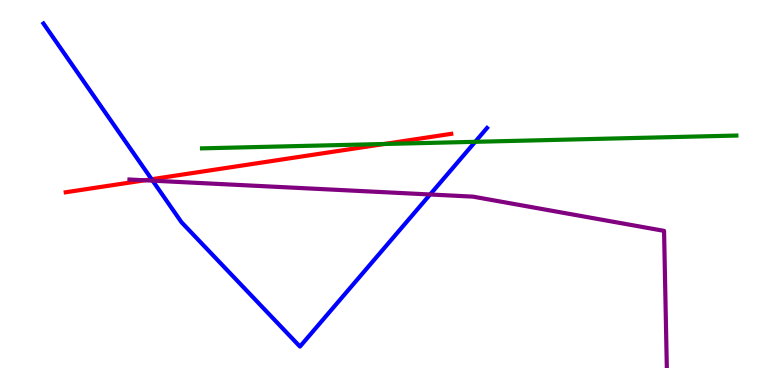[{'lines': ['blue', 'red'], 'intersections': [{'x': 1.96, 'y': 5.34}]}, {'lines': ['green', 'red'], 'intersections': [{'x': 4.96, 'y': 6.26}]}, {'lines': ['purple', 'red'], 'intersections': [{'x': 1.87, 'y': 5.32}]}, {'lines': ['blue', 'green'], 'intersections': [{'x': 6.13, 'y': 6.32}]}, {'lines': ['blue', 'purple'], 'intersections': [{'x': 1.97, 'y': 5.31}, {'x': 5.55, 'y': 4.95}]}, {'lines': ['green', 'purple'], 'intersections': []}]